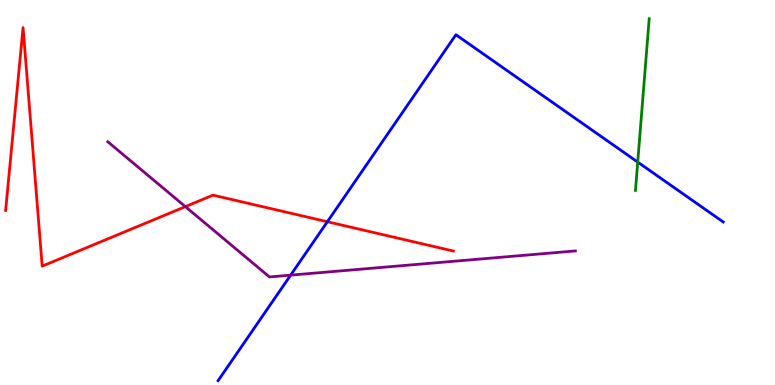[{'lines': ['blue', 'red'], 'intersections': [{'x': 4.22, 'y': 4.24}]}, {'lines': ['green', 'red'], 'intersections': []}, {'lines': ['purple', 'red'], 'intersections': [{'x': 2.39, 'y': 4.63}]}, {'lines': ['blue', 'green'], 'intersections': [{'x': 8.23, 'y': 5.79}]}, {'lines': ['blue', 'purple'], 'intersections': [{'x': 3.75, 'y': 2.85}]}, {'lines': ['green', 'purple'], 'intersections': []}]